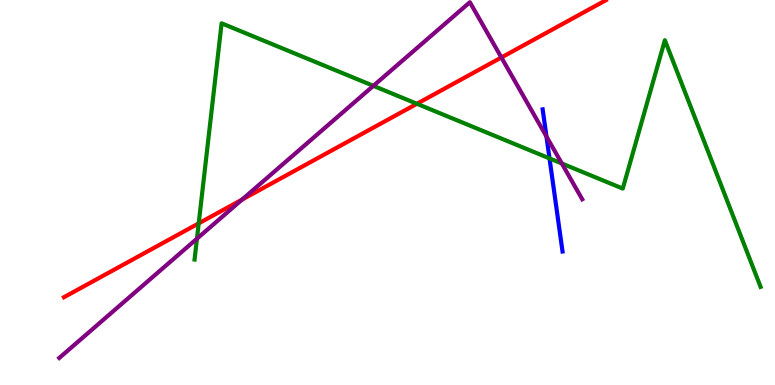[{'lines': ['blue', 'red'], 'intersections': []}, {'lines': ['green', 'red'], 'intersections': [{'x': 2.56, 'y': 4.2}, {'x': 5.38, 'y': 7.3}]}, {'lines': ['purple', 'red'], 'intersections': [{'x': 3.12, 'y': 4.82}, {'x': 6.47, 'y': 8.51}]}, {'lines': ['blue', 'green'], 'intersections': [{'x': 7.09, 'y': 5.89}]}, {'lines': ['blue', 'purple'], 'intersections': [{'x': 7.05, 'y': 6.45}]}, {'lines': ['green', 'purple'], 'intersections': [{'x': 2.54, 'y': 3.8}, {'x': 4.82, 'y': 7.77}, {'x': 7.25, 'y': 5.75}]}]